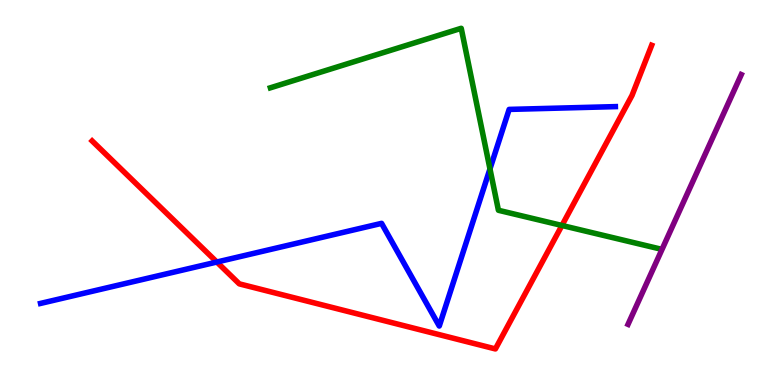[{'lines': ['blue', 'red'], 'intersections': [{'x': 2.8, 'y': 3.19}]}, {'lines': ['green', 'red'], 'intersections': [{'x': 7.25, 'y': 4.14}]}, {'lines': ['purple', 'red'], 'intersections': []}, {'lines': ['blue', 'green'], 'intersections': [{'x': 6.32, 'y': 5.61}]}, {'lines': ['blue', 'purple'], 'intersections': []}, {'lines': ['green', 'purple'], 'intersections': []}]